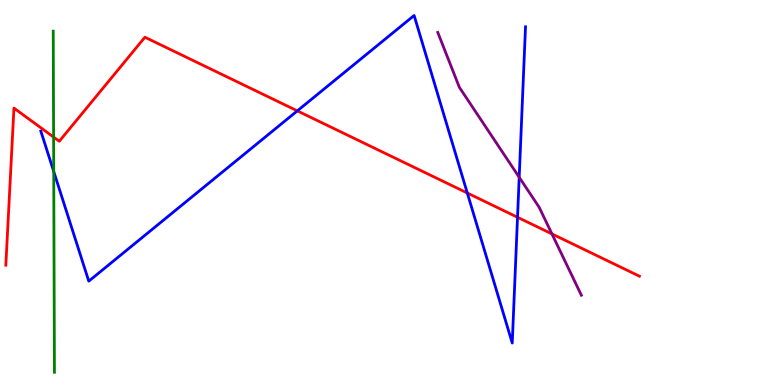[{'lines': ['blue', 'red'], 'intersections': [{'x': 3.84, 'y': 7.12}, {'x': 6.03, 'y': 4.99}, {'x': 6.68, 'y': 4.36}]}, {'lines': ['green', 'red'], 'intersections': [{'x': 0.692, 'y': 6.44}]}, {'lines': ['purple', 'red'], 'intersections': [{'x': 7.12, 'y': 3.92}]}, {'lines': ['blue', 'green'], 'intersections': [{'x': 0.693, 'y': 5.55}]}, {'lines': ['blue', 'purple'], 'intersections': [{'x': 6.7, 'y': 5.4}]}, {'lines': ['green', 'purple'], 'intersections': []}]